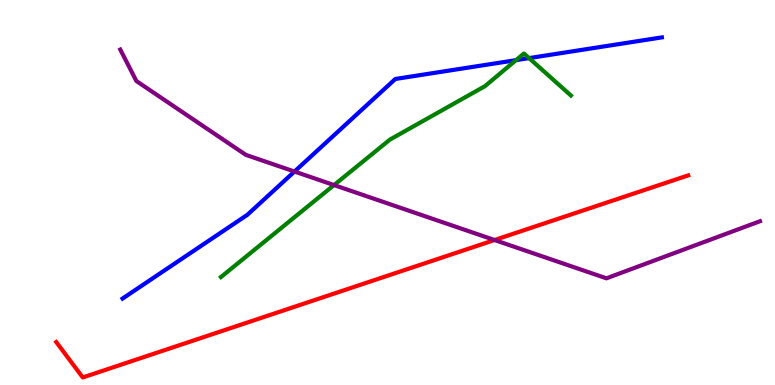[{'lines': ['blue', 'red'], 'intersections': []}, {'lines': ['green', 'red'], 'intersections': []}, {'lines': ['purple', 'red'], 'intersections': [{'x': 6.38, 'y': 3.77}]}, {'lines': ['blue', 'green'], 'intersections': [{'x': 6.66, 'y': 8.44}, {'x': 6.83, 'y': 8.49}]}, {'lines': ['blue', 'purple'], 'intersections': [{'x': 3.8, 'y': 5.54}]}, {'lines': ['green', 'purple'], 'intersections': [{'x': 4.31, 'y': 5.19}]}]